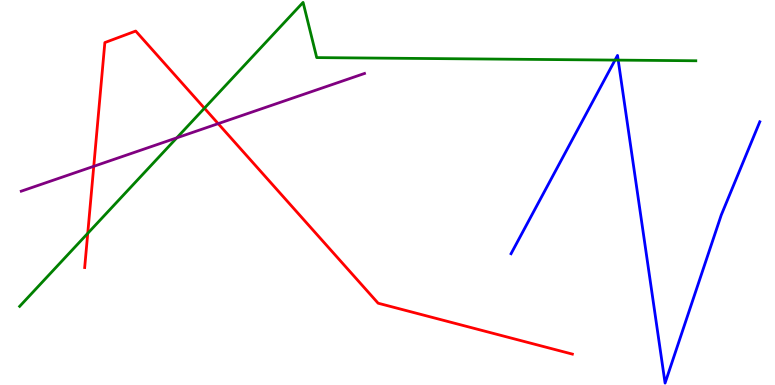[{'lines': ['blue', 'red'], 'intersections': []}, {'lines': ['green', 'red'], 'intersections': [{'x': 1.13, 'y': 3.94}, {'x': 2.64, 'y': 7.19}]}, {'lines': ['purple', 'red'], 'intersections': [{'x': 1.21, 'y': 5.68}, {'x': 2.82, 'y': 6.79}]}, {'lines': ['blue', 'green'], 'intersections': [{'x': 7.94, 'y': 8.44}, {'x': 7.98, 'y': 8.44}]}, {'lines': ['blue', 'purple'], 'intersections': []}, {'lines': ['green', 'purple'], 'intersections': [{'x': 2.28, 'y': 6.42}]}]